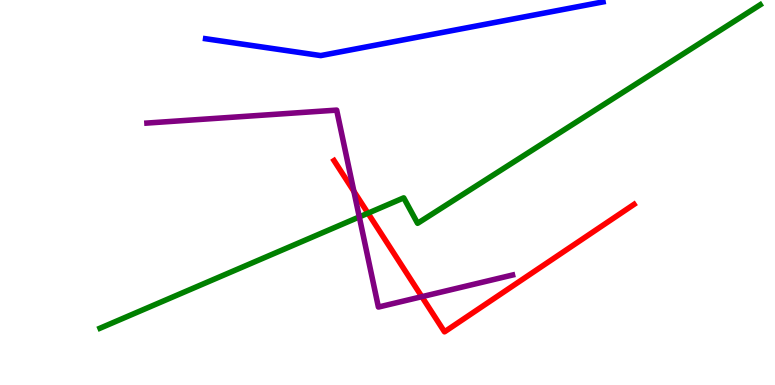[{'lines': ['blue', 'red'], 'intersections': []}, {'lines': ['green', 'red'], 'intersections': [{'x': 4.75, 'y': 4.46}]}, {'lines': ['purple', 'red'], 'intersections': [{'x': 4.57, 'y': 5.03}, {'x': 5.44, 'y': 2.29}]}, {'lines': ['blue', 'green'], 'intersections': []}, {'lines': ['blue', 'purple'], 'intersections': []}, {'lines': ['green', 'purple'], 'intersections': [{'x': 4.64, 'y': 4.37}]}]